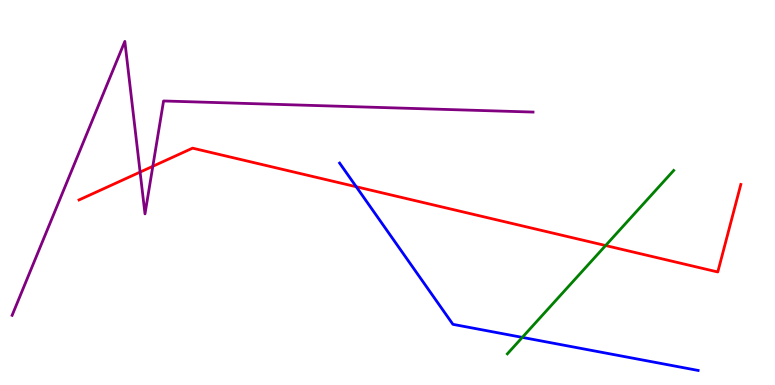[{'lines': ['blue', 'red'], 'intersections': [{'x': 4.6, 'y': 5.15}]}, {'lines': ['green', 'red'], 'intersections': [{'x': 7.81, 'y': 3.62}]}, {'lines': ['purple', 'red'], 'intersections': [{'x': 1.81, 'y': 5.53}, {'x': 1.97, 'y': 5.68}]}, {'lines': ['blue', 'green'], 'intersections': [{'x': 6.74, 'y': 1.24}]}, {'lines': ['blue', 'purple'], 'intersections': []}, {'lines': ['green', 'purple'], 'intersections': []}]